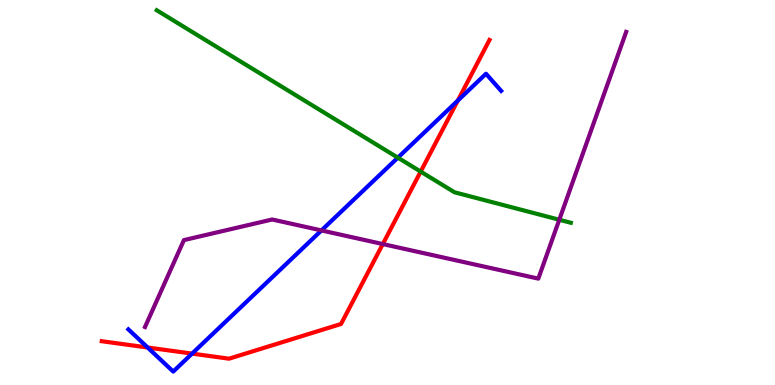[{'lines': ['blue', 'red'], 'intersections': [{'x': 1.91, 'y': 0.974}, {'x': 2.48, 'y': 0.815}, {'x': 5.91, 'y': 7.39}]}, {'lines': ['green', 'red'], 'intersections': [{'x': 5.43, 'y': 5.54}]}, {'lines': ['purple', 'red'], 'intersections': [{'x': 4.94, 'y': 3.66}]}, {'lines': ['blue', 'green'], 'intersections': [{'x': 5.13, 'y': 5.91}]}, {'lines': ['blue', 'purple'], 'intersections': [{'x': 4.15, 'y': 4.01}]}, {'lines': ['green', 'purple'], 'intersections': [{'x': 7.22, 'y': 4.29}]}]